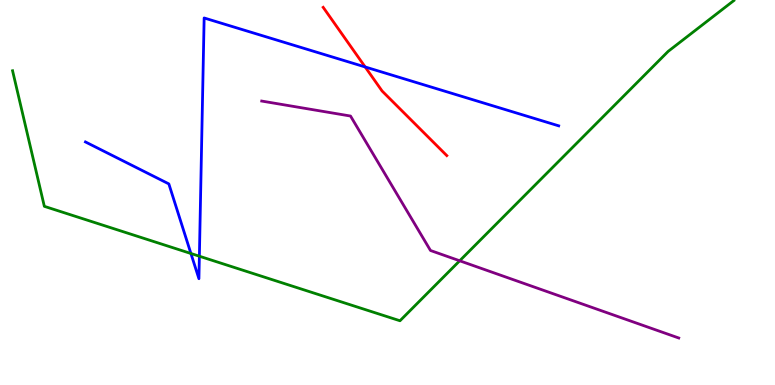[{'lines': ['blue', 'red'], 'intersections': [{'x': 4.71, 'y': 8.26}]}, {'lines': ['green', 'red'], 'intersections': []}, {'lines': ['purple', 'red'], 'intersections': []}, {'lines': ['blue', 'green'], 'intersections': [{'x': 2.46, 'y': 3.42}, {'x': 2.57, 'y': 3.34}]}, {'lines': ['blue', 'purple'], 'intersections': []}, {'lines': ['green', 'purple'], 'intersections': [{'x': 5.93, 'y': 3.23}]}]